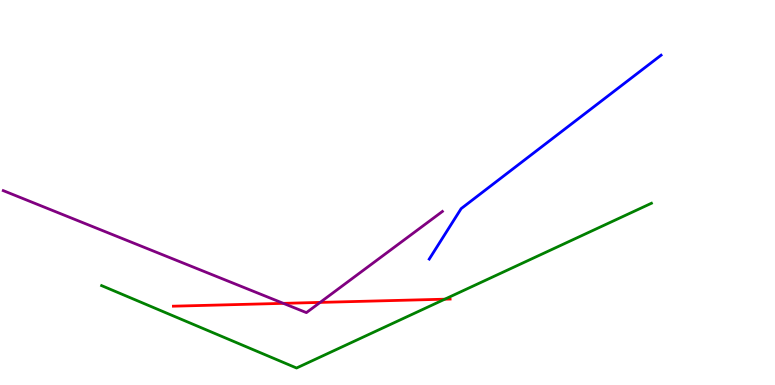[{'lines': ['blue', 'red'], 'intersections': []}, {'lines': ['green', 'red'], 'intersections': [{'x': 5.74, 'y': 2.23}]}, {'lines': ['purple', 'red'], 'intersections': [{'x': 3.66, 'y': 2.12}, {'x': 4.13, 'y': 2.15}]}, {'lines': ['blue', 'green'], 'intersections': []}, {'lines': ['blue', 'purple'], 'intersections': []}, {'lines': ['green', 'purple'], 'intersections': []}]